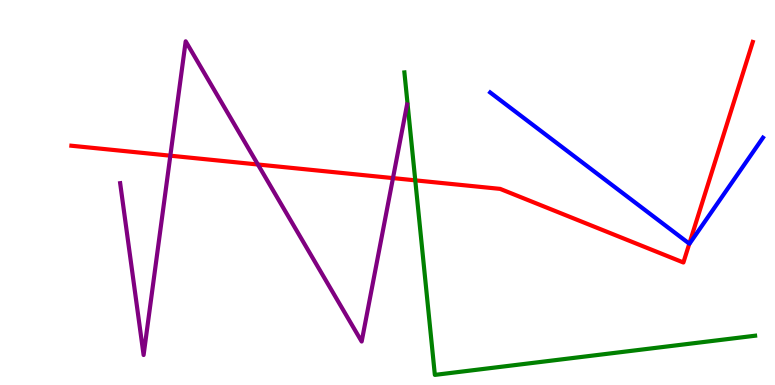[{'lines': ['blue', 'red'], 'intersections': [{'x': 8.89, 'y': 3.67}]}, {'lines': ['green', 'red'], 'intersections': [{'x': 5.36, 'y': 5.32}]}, {'lines': ['purple', 'red'], 'intersections': [{'x': 2.2, 'y': 5.96}, {'x': 3.33, 'y': 5.73}, {'x': 5.07, 'y': 5.37}]}, {'lines': ['blue', 'green'], 'intersections': []}, {'lines': ['blue', 'purple'], 'intersections': []}, {'lines': ['green', 'purple'], 'intersections': []}]